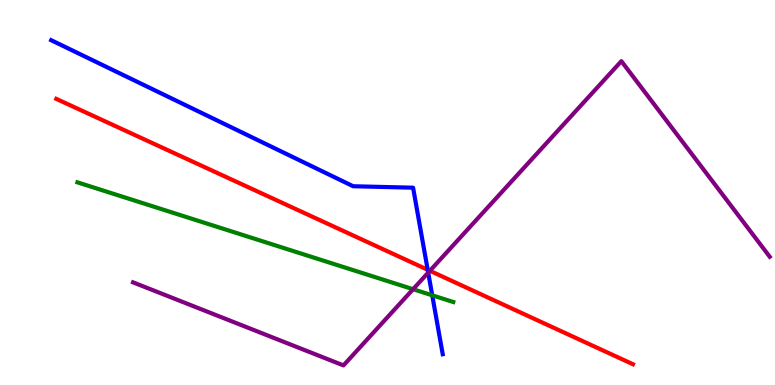[{'lines': ['blue', 'red'], 'intersections': [{'x': 5.52, 'y': 2.99}]}, {'lines': ['green', 'red'], 'intersections': []}, {'lines': ['purple', 'red'], 'intersections': [{'x': 5.55, 'y': 2.97}]}, {'lines': ['blue', 'green'], 'intersections': [{'x': 5.58, 'y': 2.33}]}, {'lines': ['blue', 'purple'], 'intersections': [{'x': 5.53, 'y': 2.92}]}, {'lines': ['green', 'purple'], 'intersections': [{'x': 5.33, 'y': 2.49}]}]